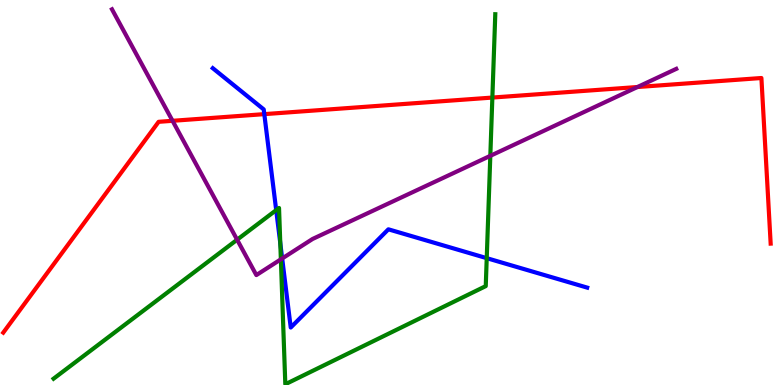[{'lines': ['blue', 'red'], 'intersections': [{'x': 3.41, 'y': 7.04}]}, {'lines': ['green', 'red'], 'intersections': [{'x': 6.35, 'y': 7.47}]}, {'lines': ['purple', 'red'], 'intersections': [{'x': 2.23, 'y': 6.86}, {'x': 8.23, 'y': 7.74}]}, {'lines': ['blue', 'green'], 'intersections': [{'x': 3.56, 'y': 4.54}, {'x': 3.62, 'y': 3.68}, {'x': 6.28, 'y': 3.29}]}, {'lines': ['blue', 'purple'], 'intersections': [{'x': 3.64, 'y': 3.29}]}, {'lines': ['green', 'purple'], 'intersections': [{'x': 3.06, 'y': 3.77}, {'x': 3.62, 'y': 3.26}, {'x': 6.33, 'y': 5.95}]}]